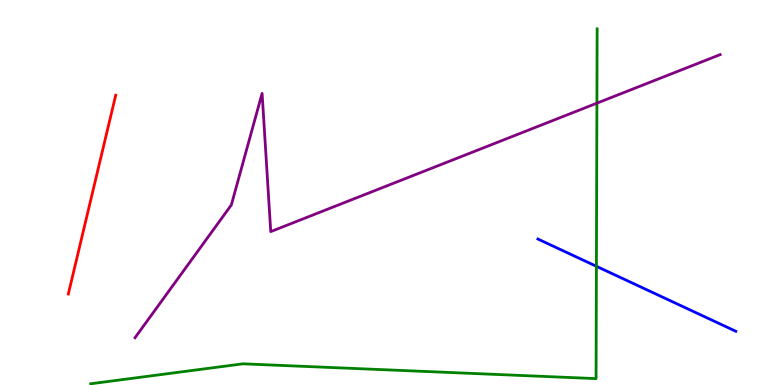[{'lines': ['blue', 'red'], 'intersections': []}, {'lines': ['green', 'red'], 'intersections': []}, {'lines': ['purple', 'red'], 'intersections': []}, {'lines': ['blue', 'green'], 'intersections': [{'x': 7.7, 'y': 3.08}]}, {'lines': ['blue', 'purple'], 'intersections': []}, {'lines': ['green', 'purple'], 'intersections': [{'x': 7.7, 'y': 7.32}]}]